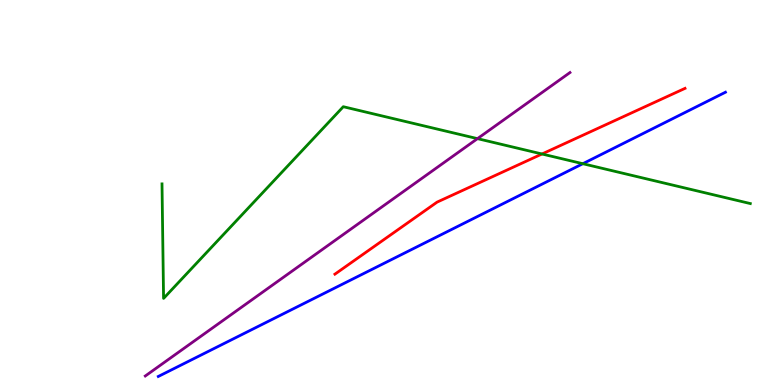[{'lines': ['blue', 'red'], 'intersections': []}, {'lines': ['green', 'red'], 'intersections': [{'x': 6.99, 'y': 6.0}]}, {'lines': ['purple', 'red'], 'intersections': []}, {'lines': ['blue', 'green'], 'intersections': [{'x': 7.52, 'y': 5.75}]}, {'lines': ['blue', 'purple'], 'intersections': []}, {'lines': ['green', 'purple'], 'intersections': [{'x': 6.16, 'y': 6.4}]}]